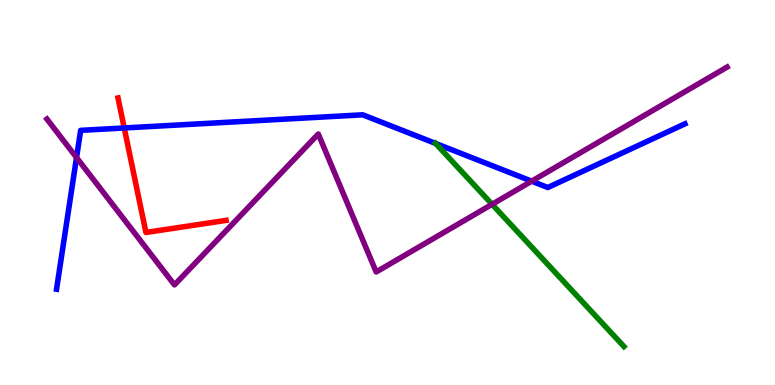[{'lines': ['blue', 'red'], 'intersections': [{'x': 1.6, 'y': 6.68}]}, {'lines': ['green', 'red'], 'intersections': []}, {'lines': ['purple', 'red'], 'intersections': []}, {'lines': ['blue', 'green'], 'intersections': [{'x': 5.62, 'y': 6.27}]}, {'lines': ['blue', 'purple'], 'intersections': [{'x': 0.988, 'y': 5.91}, {'x': 6.86, 'y': 5.29}]}, {'lines': ['green', 'purple'], 'intersections': [{'x': 6.35, 'y': 4.69}]}]